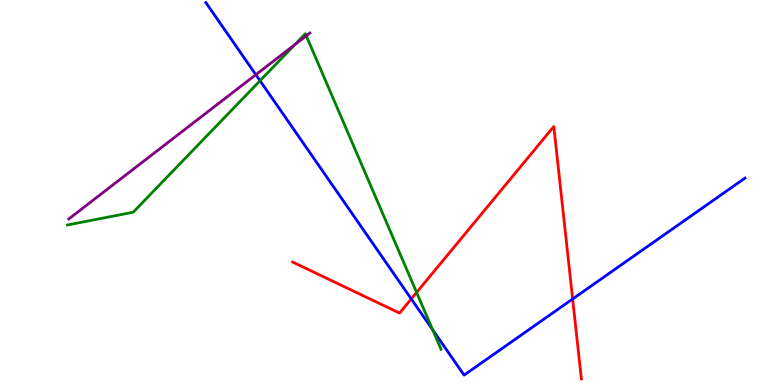[{'lines': ['blue', 'red'], 'intersections': [{'x': 5.31, 'y': 2.24}, {'x': 7.39, 'y': 2.23}]}, {'lines': ['green', 'red'], 'intersections': [{'x': 5.38, 'y': 2.4}]}, {'lines': ['purple', 'red'], 'intersections': []}, {'lines': ['blue', 'green'], 'intersections': [{'x': 3.36, 'y': 7.9}, {'x': 5.58, 'y': 1.43}]}, {'lines': ['blue', 'purple'], 'intersections': [{'x': 3.3, 'y': 8.06}]}, {'lines': ['green', 'purple'], 'intersections': [{'x': 3.8, 'y': 8.84}, {'x': 3.95, 'y': 9.07}]}]